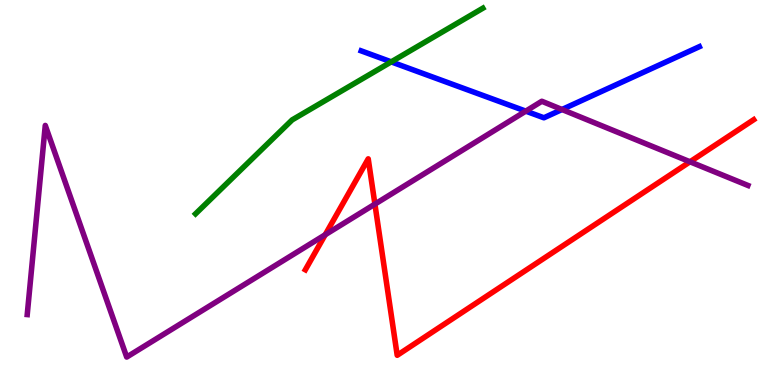[{'lines': ['blue', 'red'], 'intersections': []}, {'lines': ['green', 'red'], 'intersections': []}, {'lines': ['purple', 'red'], 'intersections': [{'x': 4.2, 'y': 3.9}, {'x': 4.84, 'y': 4.7}, {'x': 8.9, 'y': 5.8}]}, {'lines': ['blue', 'green'], 'intersections': [{'x': 5.05, 'y': 8.39}]}, {'lines': ['blue', 'purple'], 'intersections': [{'x': 6.78, 'y': 7.11}, {'x': 7.25, 'y': 7.16}]}, {'lines': ['green', 'purple'], 'intersections': []}]